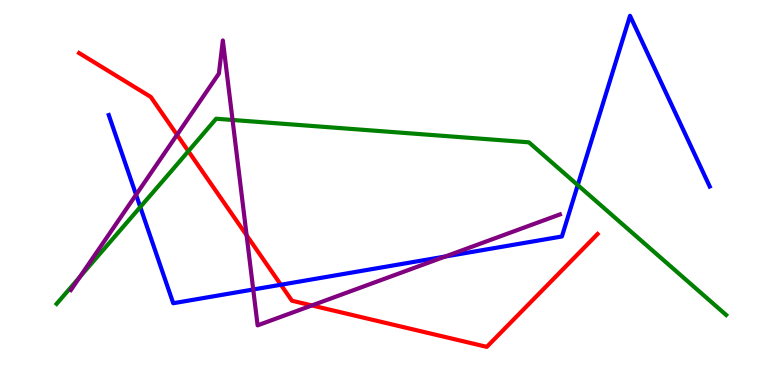[{'lines': ['blue', 'red'], 'intersections': [{'x': 3.62, 'y': 2.6}]}, {'lines': ['green', 'red'], 'intersections': [{'x': 2.43, 'y': 6.07}]}, {'lines': ['purple', 'red'], 'intersections': [{'x': 2.28, 'y': 6.5}, {'x': 3.18, 'y': 3.89}, {'x': 4.02, 'y': 2.07}]}, {'lines': ['blue', 'green'], 'intersections': [{'x': 1.81, 'y': 4.62}, {'x': 7.46, 'y': 5.19}]}, {'lines': ['blue', 'purple'], 'intersections': [{'x': 1.76, 'y': 4.94}, {'x': 3.27, 'y': 2.48}, {'x': 5.74, 'y': 3.34}]}, {'lines': ['green', 'purple'], 'intersections': [{'x': 1.03, 'y': 2.8}, {'x': 3.0, 'y': 6.88}]}]